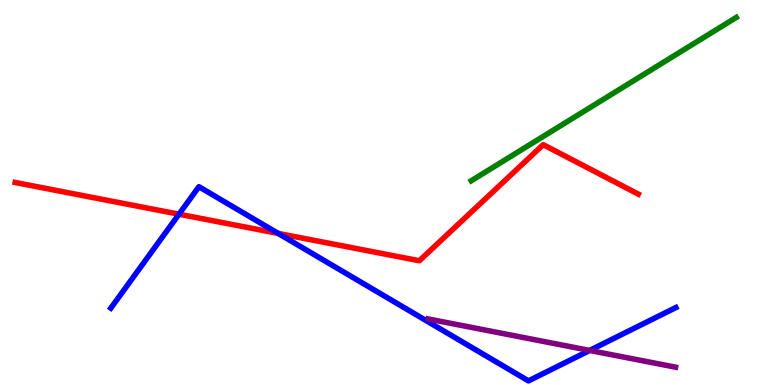[{'lines': ['blue', 'red'], 'intersections': [{'x': 2.31, 'y': 4.44}, {'x': 3.59, 'y': 3.94}]}, {'lines': ['green', 'red'], 'intersections': []}, {'lines': ['purple', 'red'], 'intersections': []}, {'lines': ['blue', 'green'], 'intersections': []}, {'lines': ['blue', 'purple'], 'intersections': [{'x': 7.61, 'y': 0.898}]}, {'lines': ['green', 'purple'], 'intersections': []}]